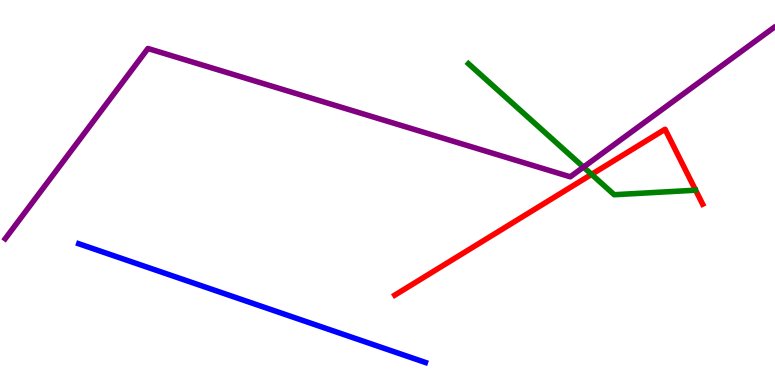[{'lines': ['blue', 'red'], 'intersections': []}, {'lines': ['green', 'red'], 'intersections': [{'x': 7.63, 'y': 5.47}]}, {'lines': ['purple', 'red'], 'intersections': []}, {'lines': ['blue', 'green'], 'intersections': []}, {'lines': ['blue', 'purple'], 'intersections': []}, {'lines': ['green', 'purple'], 'intersections': [{'x': 7.53, 'y': 5.66}]}]